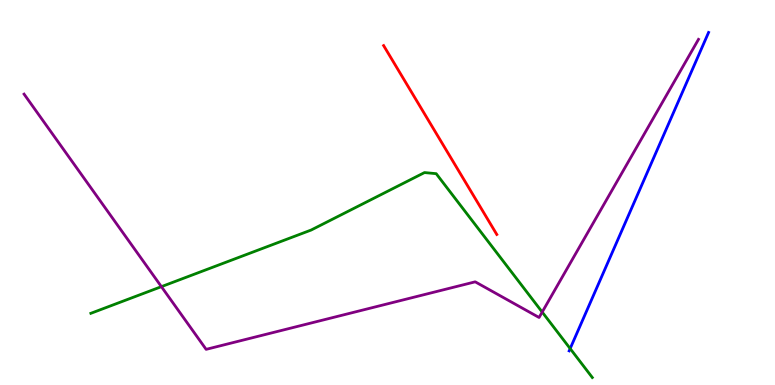[{'lines': ['blue', 'red'], 'intersections': []}, {'lines': ['green', 'red'], 'intersections': []}, {'lines': ['purple', 'red'], 'intersections': []}, {'lines': ['blue', 'green'], 'intersections': [{'x': 7.36, 'y': 0.946}]}, {'lines': ['blue', 'purple'], 'intersections': []}, {'lines': ['green', 'purple'], 'intersections': [{'x': 2.08, 'y': 2.55}, {'x': 7.0, 'y': 1.89}]}]